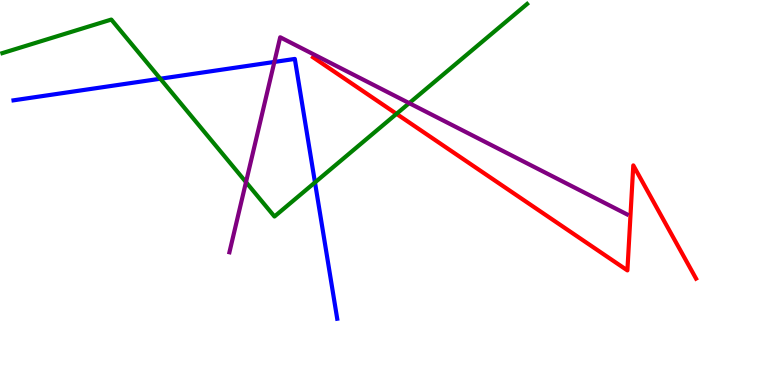[{'lines': ['blue', 'red'], 'intersections': []}, {'lines': ['green', 'red'], 'intersections': [{'x': 5.12, 'y': 7.04}]}, {'lines': ['purple', 'red'], 'intersections': []}, {'lines': ['blue', 'green'], 'intersections': [{'x': 2.07, 'y': 7.96}, {'x': 4.06, 'y': 5.26}]}, {'lines': ['blue', 'purple'], 'intersections': [{'x': 3.54, 'y': 8.39}]}, {'lines': ['green', 'purple'], 'intersections': [{'x': 3.17, 'y': 5.27}, {'x': 5.28, 'y': 7.32}]}]